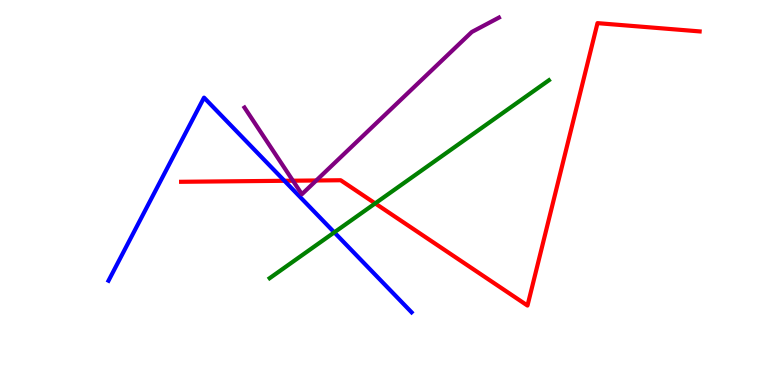[{'lines': ['blue', 'red'], 'intersections': [{'x': 3.67, 'y': 5.3}]}, {'lines': ['green', 'red'], 'intersections': [{'x': 4.84, 'y': 4.72}]}, {'lines': ['purple', 'red'], 'intersections': [{'x': 3.78, 'y': 5.31}, {'x': 4.08, 'y': 5.31}]}, {'lines': ['blue', 'green'], 'intersections': [{'x': 4.31, 'y': 3.96}]}, {'lines': ['blue', 'purple'], 'intersections': []}, {'lines': ['green', 'purple'], 'intersections': []}]